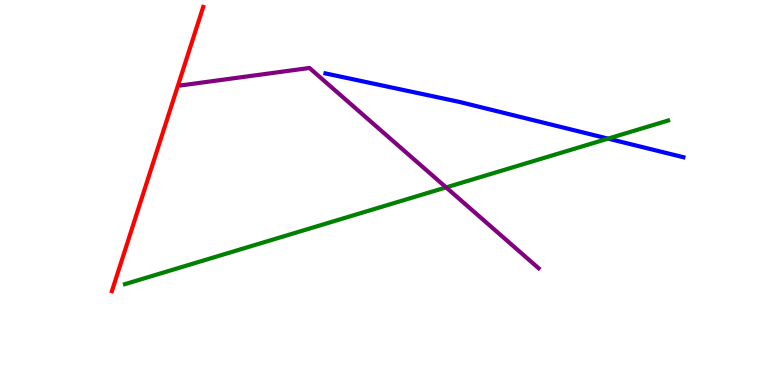[{'lines': ['blue', 'red'], 'intersections': []}, {'lines': ['green', 'red'], 'intersections': []}, {'lines': ['purple', 'red'], 'intersections': []}, {'lines': ['blue', 'green'], 'intersections': [{'x': 7.85, 'y': 6.4}]}, {'lines': ['blue', 'purple'], 'intersections': []}, {'lines': ['green', 'purple'], 'intersections': [{'x': 5.76, 'y': 5.13}]}]